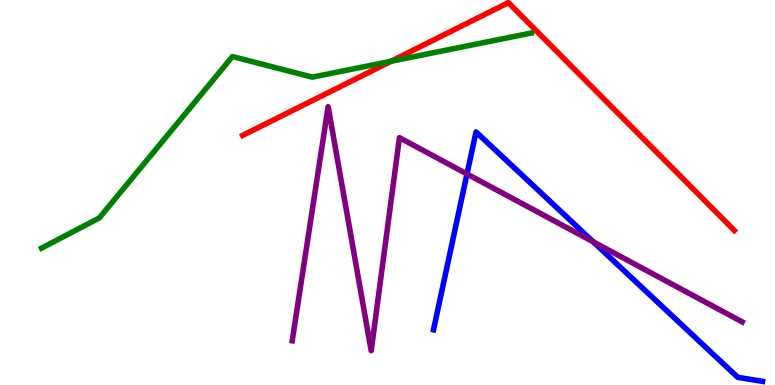[{'lines': ['blue', 'red'], 'intersections': []}, {'lines': ['green', 'red'], 'intersections': [{'x': 5.05, 'y': 8.41}]}, {'lines': ['purple', 'red'], 'intersections': []}, {'lines': ['blue', 'green'], 'intersections': []}, {'lines': ['blue', 'purple'], 'intersections': [{'x': 6.03, 'y': 5.48}, {'x': 7.66, 'y': 3.72}]}, {'lines': ['green', 'purple'], 'intersections': []}]